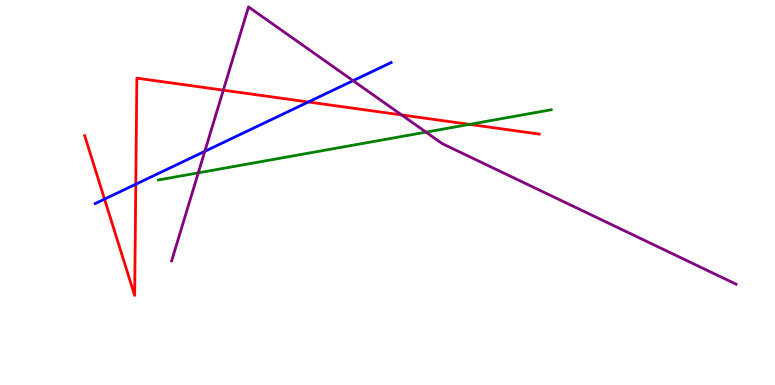[{'lines': ['blue', 'red'], 'intersections': [{'x': 1.35, 'y': 4.83}, {'x': 1.75, 'y': 5.22}, {'x': 3.98, 'y': 7.35}]}, {'lines': ['green', 'red'], 'intersections': [{'x': 6.06, 'y': 6.77}]}, {'lines': ['purple', 'red'], 'intersections': [{'x': 2.88, 'y': 7.66}, {'x': 5.18, 'y': 7.01}]}, {'lines': ['blue', 'green'], 'intersections': []}, {'lines': ['blue', 'purple'], 'intersections': [{'x': 2.64, 'y': 6.07}, {'x': 4.56, 'y': 7.9}]}, {'lines': ['green', 'purple'], 'intersections': [{'x': 2.56, 'y': 5.51}, {'x': 5.5, 'y': 6.57}]}]